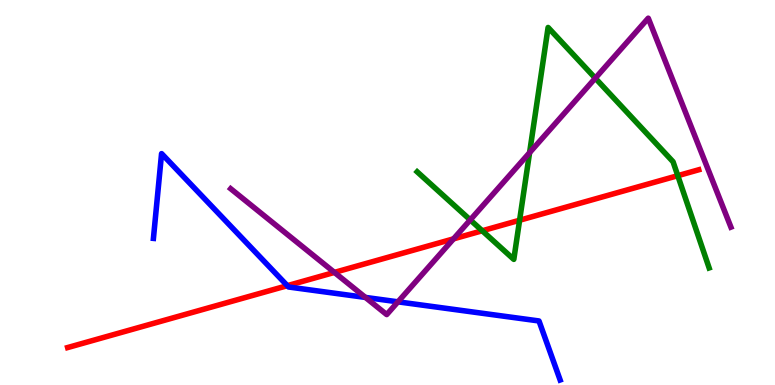[{'lines': ['blue', 'red'], 'intersections': [{'x': 3.71, 'y': 2.58}]}, {'lines': ['green', 'red'], 'intersections': [{'x': 6.22, 'y': 4.01}, {'x': 6.7, 'y': 4.28}, {'x': 8.75, 'y': 5.44}]}, {'lines': ['purple', 'red'], 'intersections': [{'x': 4.32, 'y': 2.92}, {'x': 5.85, 'y': 3.8}]}, {'lines': ['blue', 'green'], 'intersections': []}, {'lines': ['blue', 'purple'], 'intersections': [{'x': 4.72, 'y': 2.27}, {'x': 5.13, 'y': 2.16}]}, {'lines': ['green', 'purple'], 'intersections': [{'x': 6.07, 'y': 4.29}, {'x': 6.83, 'y': 6.03}, {'x': 7.68, 'y': 7.97}]}]